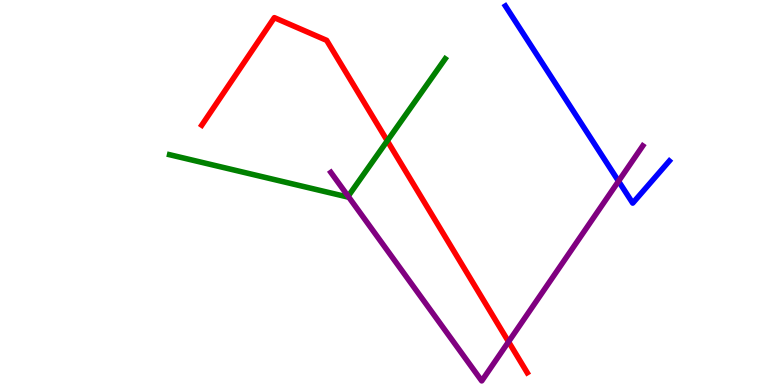[{'lines': ['blue', 'red'], 'intersections': []}, {'lines': ['green', 'red'], 'intersections': [{'x': 5.0, 'y': 6.34}]}, {'lines': ['purple', 'red'], 'intersections': [{'x': 6.56, 'y': 1.12}]}, {'lines': ['blue', 'green'], 'intersections': []}, {'lines': ['blue', 'purple'], 'intersections': [{'x': 7.98, 'y': 5.29}]}, {'lines': ['green', 'purple'], 'intersections': [{'x': 4.49, 'y': 4.9}]}]